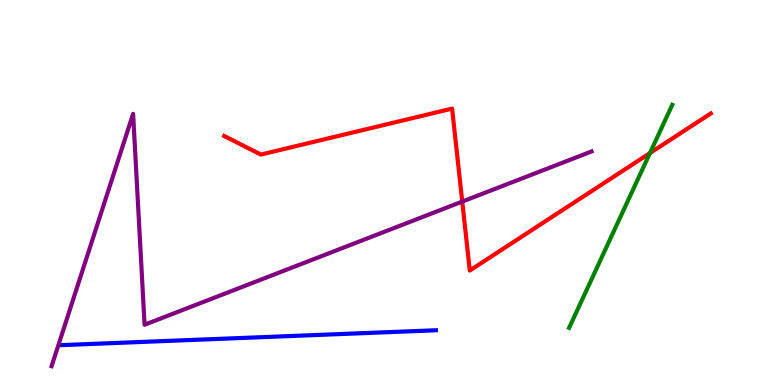[{'lines': ['blue', 'red'], 'intersections': []}, {'lines': ['green', 'red'], 'intersections': [{'x': 8.39, 'y': 6.02}]}, {'lines': ['purple', 'red'], 'intersections': [{'x': 5.96, 'y': 4.76}]}, {'lines': ['blue', 'green'], 'intersections': []}, {'lines': ['blue', 'purple'], 'intersections': []}, {'lines': ['green', 'purple'], 'intersections': []}]